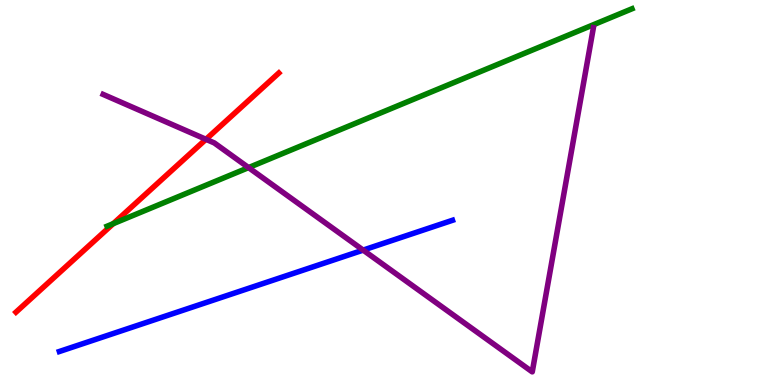[{'lines': ['blue', 'red'], 'intersections': []}, {'lines': ['green', 'red'], 'intersections': [{'x': 1.46, 'y': 4.19}]}, {'lines': ['purple', 'red'], 'intersections': [{'x': 2.66, 'y': 6.38}]}, {'lines': ['blue', 'green'], 'intersections': []}, {'lines': ['blue', 'purple'], 'intersections': [{'x': 4.69, 'y': 3.5}]}, {'lines': ['green', 'purple'], 'intersections': [{'x': 3.21, 'y': 5.65}]}]